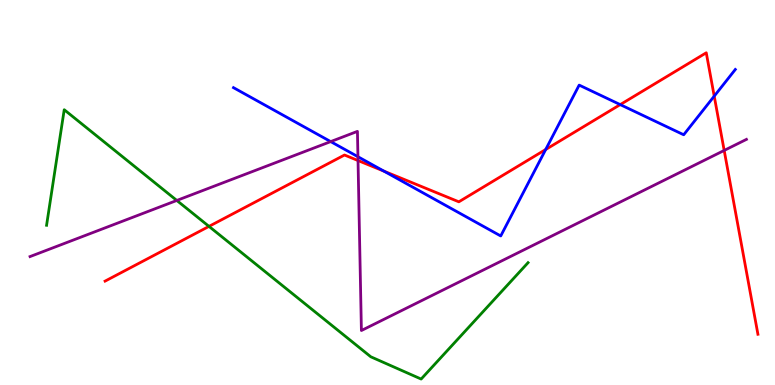[{'lines': ['blue', 'red'], 'intersections': [{'x': 4.95, 'y': 5.55}, {'x': 7.04, 'y': 6.12}, {'x': 8.0, 'y': 7.28}, {'x': 9.22, 'y': 7.5}]}, {'lines': ['green', 'red'], 'intersections': [{'x': 2.7, 'y': 4.12}]}, {'lines': ['purple', 'red'], 'intersections': [{'x': 4.62, 'y': 5.83}, {'x': 9.34, 'y': 6.09}]}, {'lines': ['blue', 'green'], 'intersections': []}, {'lines': ['blue', 'purple'], 'intersections': [{'x': 4.27, 'y': 6.32}, {'x': 4.62, 'y': 5.93}]}, {'lines': ['green', 'purple'], 'intersections': [{'x': 2.28, 'y': 4.79}]}]